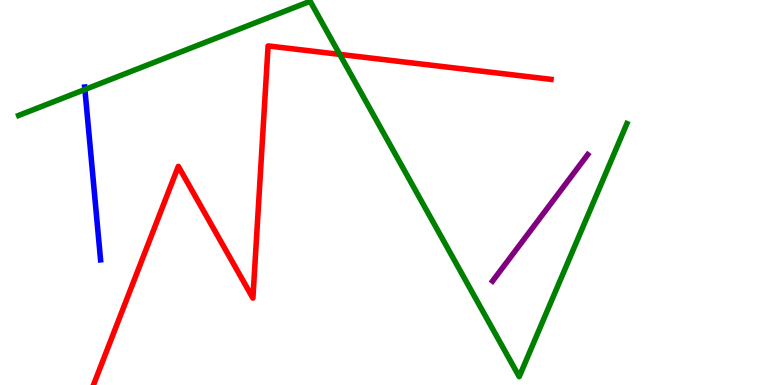[{'lines': ['blue', 'red'], 'intersections': []}, {'lines': ['green', 'red'], 'intersections': [{'x': 4.38, 'y': 8.59}]}, {'lines': ['purple', 'red'], 'intersections': []}, {'lines': ['blue', 'green'], 'intersections': [{'x': 1.1, 'y': 7.68}]}, {'lines': ['blue', 'purple'], 'intersections': []}, {'lines': ['green', 'purple'], 'intersections': []}]